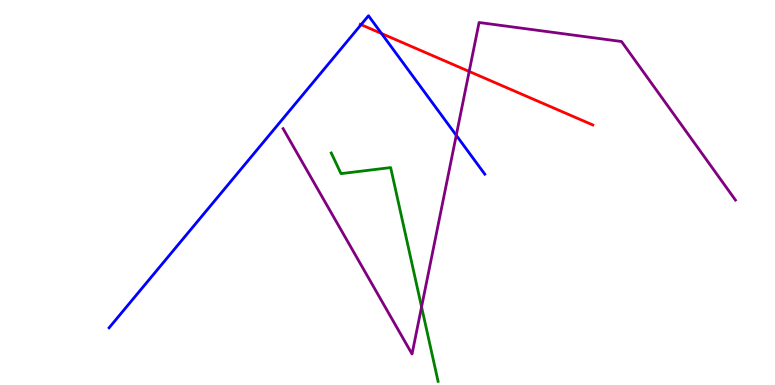[{'lines': ['blue', 'red'], 'intersections': [{'x': 4.66, 'y': 9.36}, {'x': 4.92, 'y': 9.13}]}, {'lines': ['green', 'red'], 'intersections': []}, {'lines': ['purple', 'red'], 'intersections': [{'x': 6.05, 'y': 8.14}]}, {'lines': ['blue', 'green'], 'intersections': []}, {'lines': ['blue', 'purple'], 'intersections': [{'x': 5.89, 'y': 6.49}]}, {'lines': ['green', 'purple'], 'intersections': [{'x': 5.44, 'y': 2.03}]}]